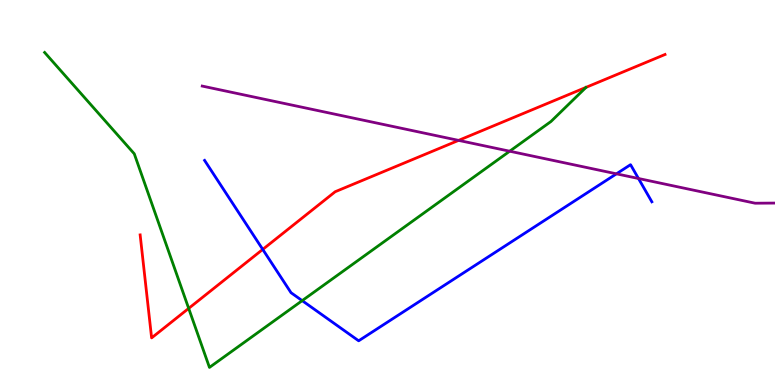[{'lines': ['blue', 'red'], 'intersections': [{'x': 3.39, 'y': 3.52}]}, {'lines': ['green', 'red'], 'intersections': [{'x': 2.43, 'y': 1.99}]}, {'lines': ['purple', 'red'], 'intersections': [{'x': 5.92, 'y': 6.35}]}, {'lines': ['blue', 'green'], 'intersections': [{'x': 3.9, 'y': 2.19}]}, {'lines': ['blue', 'purple'], 'intersections': [{'x': 7.95, 'y': 5.49}, {'x': 8.24, 'y': 5.36}]}, {'lines': ['green', 'purple'], 'intersections': [{'x': 6.58, 'y': 6.07}]}]